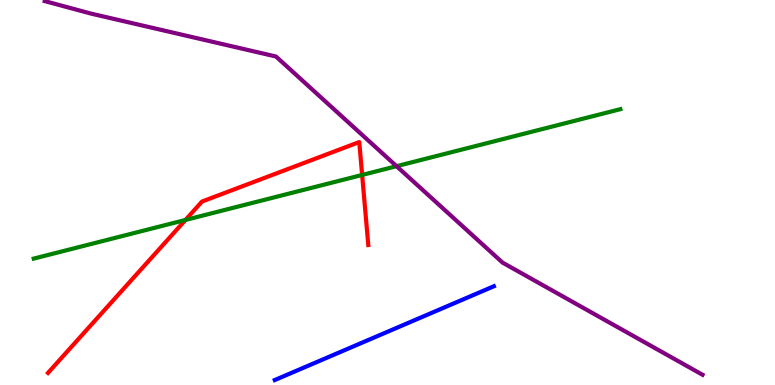[{'lines': ['blue', 'red'], 'intersections': []}, {'lines': ['green', 'red'], 'intersections': [{'x': 2.39, 'y': 4.29}, {'x': 4.67, 'y': 5.46}]}, {'lines': ['purple', 'red'], 'intersections': []}, {'lines': ['blue', 'green'], 'intersections': []}, {'lines': ['blue', 'purple'], 'intersections': []}, {'lines': ['green', 'purple'], 'intersections': [{'x': 5.12, 'y': 5.68}]}]